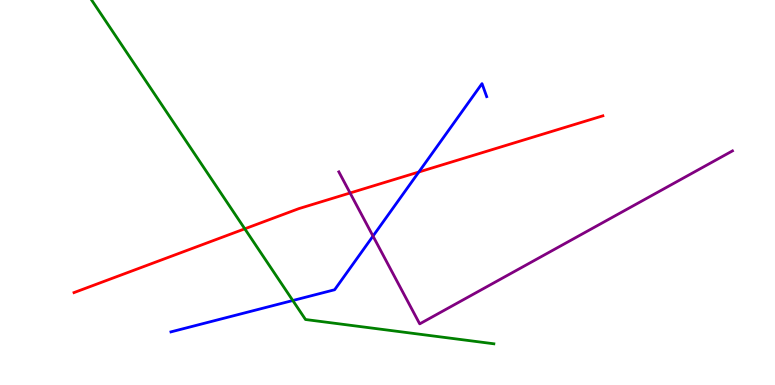[{'lines': ['blue', 'red'], 'intersections': [{'x': 5.4, 'y': 5.53}]}, {'lines': ['green', 'red'], 'intersections': [{'x': 3.16, 'y': 4.06}]}, {'lines': ['purple', 'red'], 'intersections': [{'x': 4.52, 'y': 4.99}]}, {'lines': ['blue', 'green'], 'intersections': [{'x': 3.78, 'y': 2.19}]}, {'lines': ['blue', 'purple'], 'intersections': [{'x': 4.81, 'y': 3.87}]}, {'lines': ['green', 'purple'], 'intersections': []}]